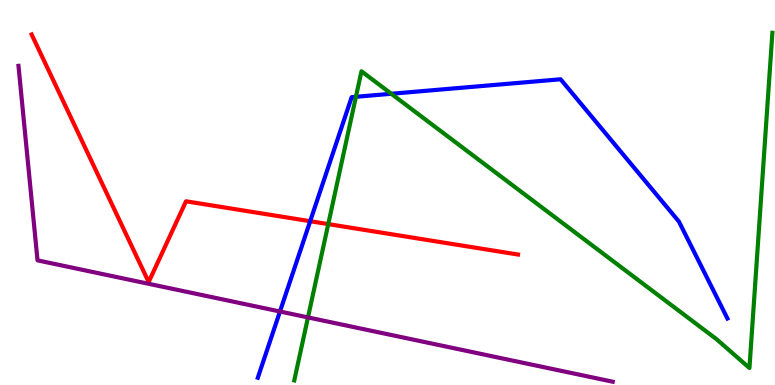[{'lines': ['blue', 'red'], 'intersections': [{'x': 4.0, 'y': 4.25}]}, {'lines': ['green', 'red'], 'intersections': [{'x': 4.24, 'y': 4.18}]}, {'lines': ['purple', 'red'], 'intersections': []}, {'lines': ['blue', 'green'], 'intersections': [{'x': 4.59, 'y': 7.49}, {'x': 5.05, 'y': 7.56}]}, {'lines': ['blue', 'purple'], 'intersections': [{'x': 3.61, 'y': 1.91}]}, {'lines': ['green', 'purple'], 'intersections': [{'x': 3.97, 'y': 1.76}]}]